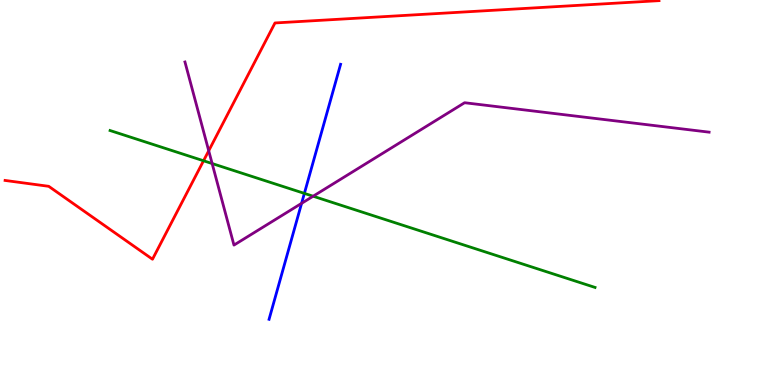[{'lines': ['blue', 'red'], 'intersections': []}, {'lines': ['green', 'red'], 'intersections': [{'x': 2.63, 'y': 5.82}]}, {'lines': ['purple', 'red'], 'intersections': [{'x': 2.69, 'y': 6.08}]}, {'lines': ['blue', 'green'], 'intersections': [{'x': 3.93, 'y': 4.98}]}, {'lines': ['blue', 'purple'], 'intersections': [{'x': 3.89, 'y': 4.72}]}, {'lines': ['green', 'purple'], 'intersections': [{'x': 2.74, 'y': 5.75}, {'x': 4.04, 'y': 4.9}]}]